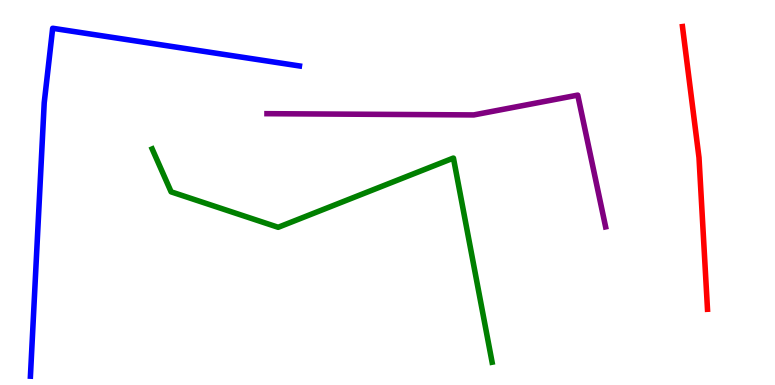[{'lines': ['blue', 'red'], 'intersections': []}, {'lines': ['green', 'red'], 'intersections': []}, {'lines': ['purple', 'red'], 'intersections': []}, {'lines': ['blue', 'green'], 'intersections': []}, {'lines': ['blue', 'purple'], 'intersections': []}, {'lines': ['green', 'purple'], 'intersections': []}]